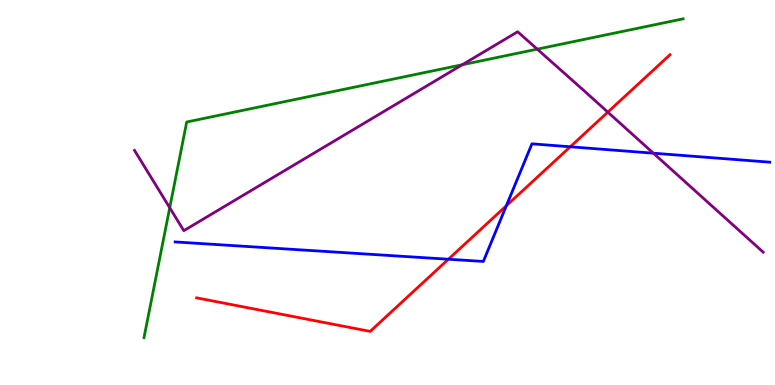[{'lines': ['blue', 'red'], 'intersections': [{'x': 5.79, 'y': 3.27}, {'x': 6.53, 'y': 4.66}, {'x': 7.36, 'y': 6.19}]}, {'lines': ['green', 'red'], 'intersections': []}, {'lines': ['purple', 'red'], 'intersections': [{'x': 7.84, 'y': 7.09}]}, {'lines': ['blue', 'green'], 'intersections': []}, {'lines': ['blue', 'purple'], 'intersections': [{'x': 8.43, 'y': 6.02}]}, {'lines': ['green', 'purple'], 'intersections': [{'x': 2.19, 'y': 4.6}, {'x': 5.97, 'y': 8.32}, {'x': 6.93, 'y': 8.72}]}]